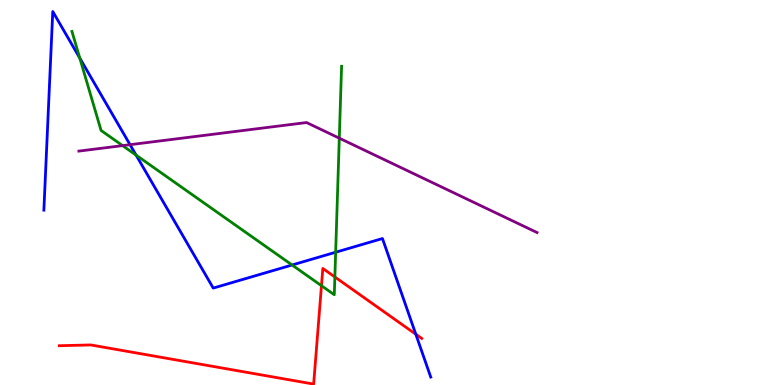[{'lines': ['blue', 'red'], 'intersections': [{'x': 5.37, 'y': 1.32}]}, {'lines': ['green', 'red'], 'intersections': [{'x': 4.15, 'y': 2.58}, {'x': 4.32, 'y': 2.81}]}, {'lines': ['purple', 'red'], 'intersections': []}, {'lines': ['blue', 'green'], 'intersections': [{'x': 1.03, 'y': 8.49}, {'x': 1.76, 'y': 5.97}, {'x': 3.77, 'y': 3.12}, {'x': 4.33, 'y': 3.45}]}, {'lines': ['blue', 'purple'], 'intersections': [{'x': 1.68, 'y': 6.24}]}, {'lines': ['green', 'purple'], 'intersections': [{'x': 1.58, 'y': 6.22}, {'x': 4.38, 'y': 6.41}]}]